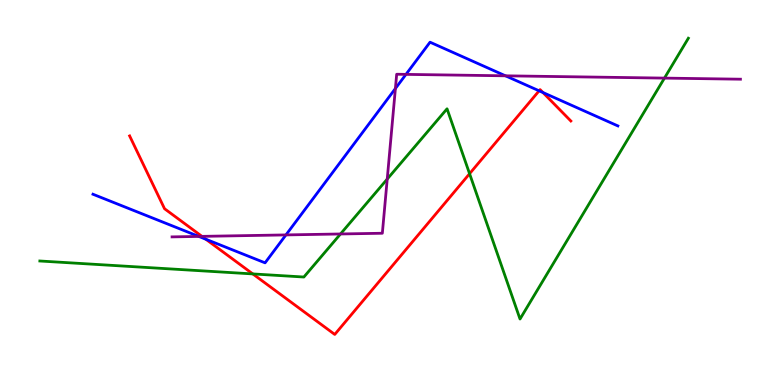[{'lines': ['blue', 'red'], 'intersections': [{'x': 2.66, 'y': 3.79}, {'x': 6.96, 'y': 7.64}, {'x': 7.01, 'y': 7.6}]}, {'lines': ['green', 'red'], 'intersections': [{'x': 3.26, 'y': 2.89}, {'x': 6.06, 'y': 5.49}]}, {'lines': ['purple', 'red'], 'intersections': [{'x': 2.61, 'y': 3.86}]}, {'lines': ['blue', 'green'], 'intersections': []}, {'lines': ['blue', 'purple'], 'intersections': [{'x': 2.57, 'y': 3.86}, {'x': 3.69, 'y': 3.9}, {'x': 5.1, 'y': 7.7}, {'x': 5.24, 'y': 8.07}, {'x': 6.52, 'y': 8.03}]}, {'lines': ['green', 'purple'], 'intersections': [{'x': 4.39, 'y': 3.92}, {'x': 5.0, 'y': 5.35}, {'x': 8.57, 'y': 7.97}]}]